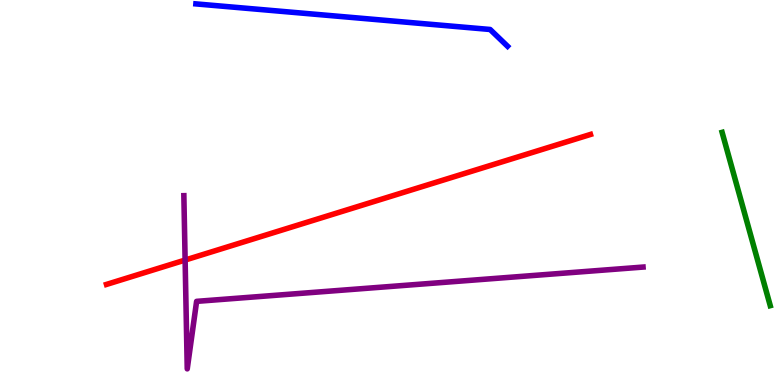[{'lines': ['blue', 'red'], 'intersections': []}, {'lines': ['green', 'red'], 'intersections': []}, {'lines': ['purple', 'red'], 'intersections': [{'x': 2.39, 'y': 3.25}]}, {'lines': ['blue', 'green'], 'intersections': []}, {'lines': ['blue', 'purple'], 'intersections': []}, {'lines': ['green', 'purple'], 'intersections': []}]